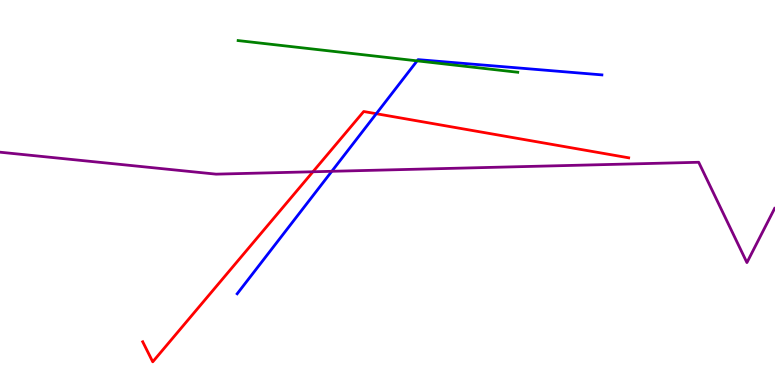[{'lines': ['blue', 'red'], 'intersections': [{'x': 4.86, 'y': 7.05}]}, {'lines': ['green', 'red'], 'intersections': []}, {'lines': ['purple', 'red'], 'intersections': [{'x': 4.04, 'y': 5.54}]}, {'lines': ['blue', 'green'], 'intersections': [{'x': 5.38, 'y': 8.42}]}, {'lines': ['blue', 'purple'], 'intersections': [{'x': 4.28, 'y': 5.55}]}, {'lines': ['green', 'purple'], 'intersections': []}]